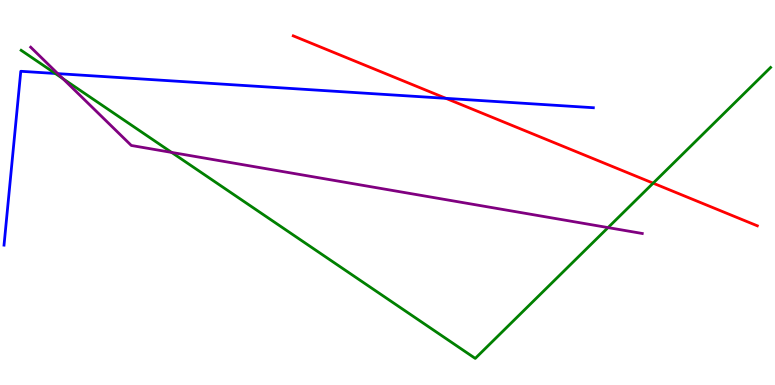[{'lines': ['blue', 'red'], 'intersections': [{'x': 5.75, 'y': 7.45}]}, {'lines': ['green', 'red'], 'intersections': [{'x': 8.43, 'y': 5.24}]}, {'lines': ['purple', 'red'], 'intersections': []}, {'lines': ['blue', 'green'], 'intersections': [{'x': 0.713, 'y': 8.09}]}, {'lines': ['blue', 'purple'], 'intersections': [{'x': 0.745, 'y': 8.09}]}, {'lines': ['green', 'purple'], 'intersections': [{'x': 0.811, 'y': 7.96}, {'x': 2.21, 'y': 6.04}, {'x': 7.85, 'y': 4.09}]}]